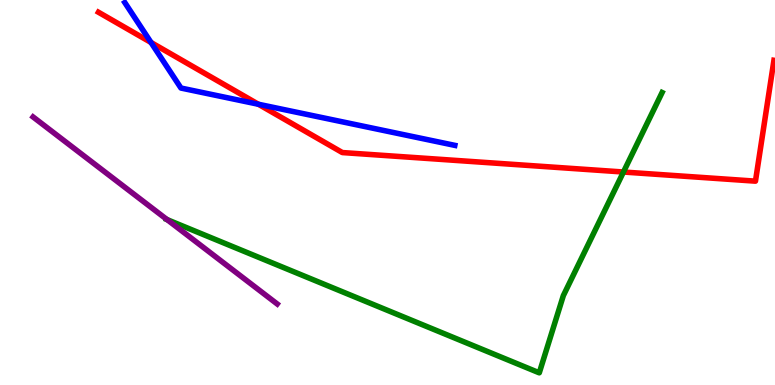[{'lines': ['blue', 'red'], 'intersections': [{'x': 1.95, 'y': 8.9}, {'x': 3.33, 'y': 7.29}]}, {'lines': ['green', 'red'], 'intersections': [{'x': 8.04, 'y': 5.53}]}, {'lines': ['purple', 'red'], 'intersections': []}, {'lines': ['blue', 'green'], 'intersections': []}, {'lines': ['blue', 'purple'], 'intersections': []}, {'lines': ['green', 'purple'], 'intersections': [{'x': 2.16, 'y': 4.3}]}]